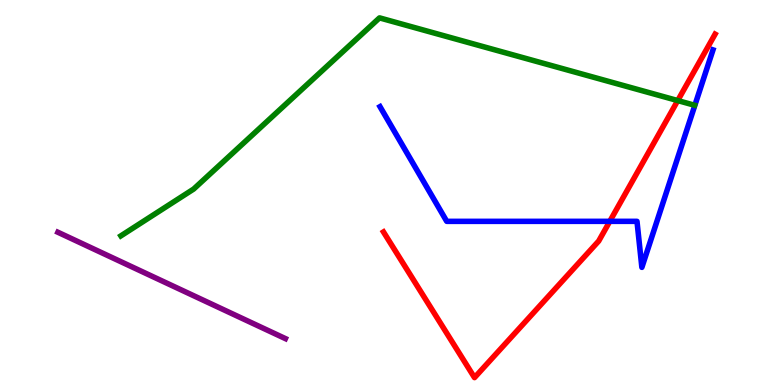[{'lines': ['blue', 'red'], 'intersections': [{'x': 7.87, 'y': 4.25}]}, {'lines': ['green', 'red'], 'intersections': [{'x': 8.74, 'y': 7.39}]}, {'lines': ['purple', 'red'], 'intersections': []}, {'lines': ['blue', 'green'], 'intersections': []}, {'lines': ['blue', 'purple'], 'intersections': []}, {'lines': ['green', 'purple'], 'intersections': []}]